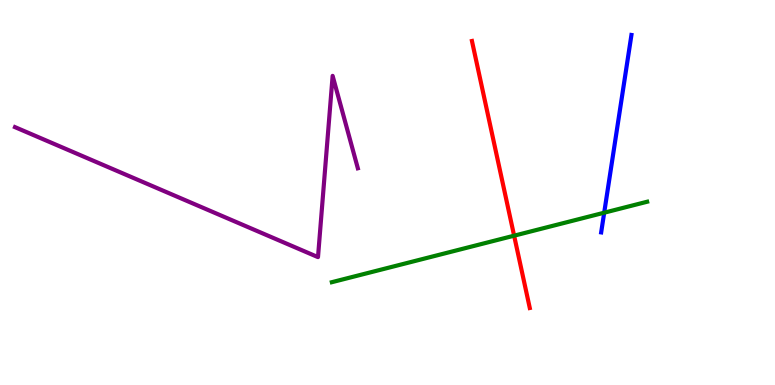[{'lines': ['blue', 'red'], 'intersections': []}, {'lines': ['green', 'red'], 'intersections': [{'x': 6.63, 'y': 3.88}]}, {'lines': ['purple', 'red'], 'intersections': []}, {'lines': ['blue', 'green'], 'intersections': [{'x': 7.8, 'y': 4.48}]}, {'lines': ['blue', 'purple'], 'intersections': []}, {'lines': ['green', 'purple'], 'intersections': []}]